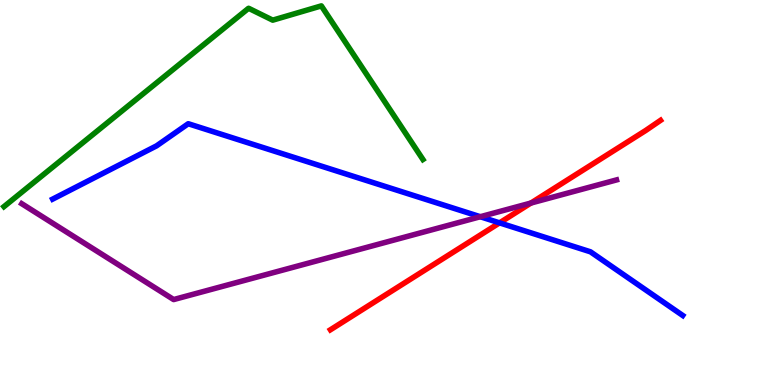[{'lines': ['blue', 'red'], 'intersections': [{'x': 6.45, 'y': 4.21}]}, {'lines': ['green', 'red'], 'intersections': []}, {'lines': ['purple', 'red'], 'intersections': [{'x': 6.85, 'y': 4.73}]}, {'lines': ['blue', 'green'], 'intersections': []}, {'lines': ['blue', 'purple'], 'intersections': [{'x': 6.2, 'y': 4.37}]}, {'lines': ['green', 'purple'], 'intersections': []}]